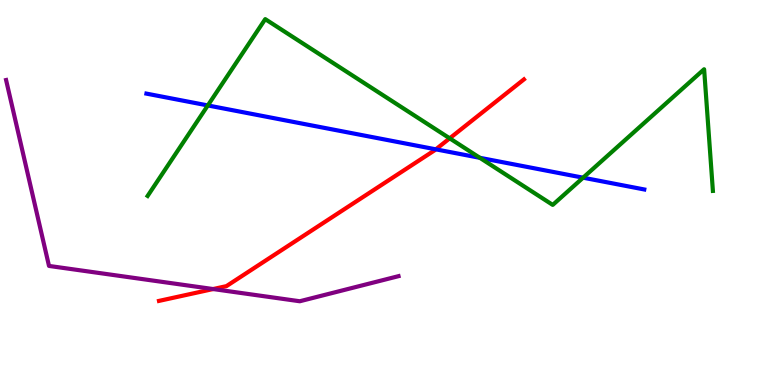[{'lines': ['blue', 'red'], 'intersections': [{'x': 5.62, 'y': 6.12}]}, {'lines': ['green', 'red'], 'intersections': [{'x': 5.8, 'y': 6.41}]}, {'lines': ['purple', 'red'], 'intersections': [{'x': 2.75, 'y': 2.49}]}, {'lines': ['blue', 'green'], 'intersections': [{'x': 2.68, 'y': 7.26}, {'x': 6.19, 'y': 5.9}, {'x': 7.52, 'y': 5.38}]}, {'lines': ['blue', 'purple'], 'intersections': []}, {'lines': ['green', 'purple'], 'intersections': []}]